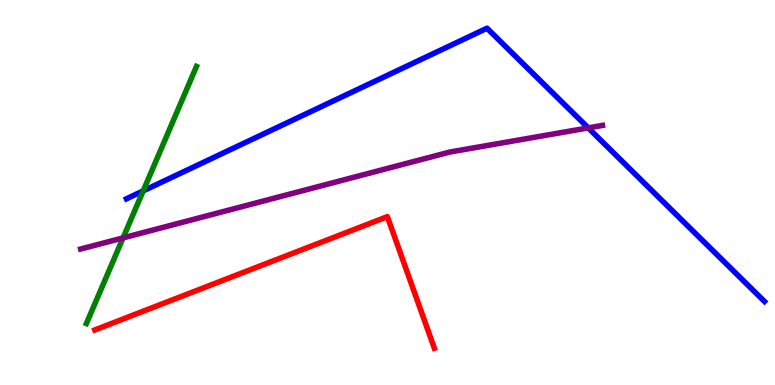[{'lines': ['blue', 'red'], 'intersections': []}, {'lines': ['green', 'red'], 'intersections': []}, {'lines': ['purple', 'red'], 'intersections': []}, {'lines': ['blue', 'green'], 'intersections': [{'x': 1.85, 'y': 5.04}]}, {'lines': ['blue', 'purple'], 'intersections': [{'x': 7.59, 'y': 6.68}]}, {'lines': ['green', 'purple'], 'intersections': [{'x': 1.59, 'y': 3.82}]}]